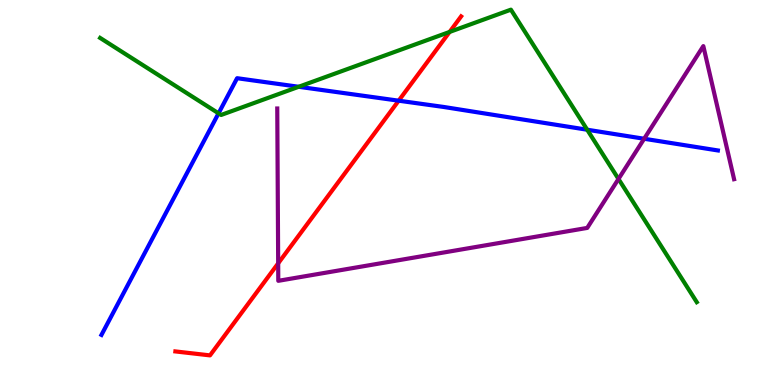[{'lines': ['blue', 'red'], 'intersections': [{'x': 5.14, 'y': 7.38}]}, {'lines': ['green', 'red'], 'intersections': [{'x': 5.8, 'y': 9.17}]}, {'lines': ['purple', 'red'], 'intersections': [{'x': 3.59, 'y': 3.16}]}, {'lines': ['blue', 'green'], 'intersections': [{'x': 2.82, 'y': 7.06}, {'x': 3.85, 'y': 7.75}, {'x': 7.58, 'y': 6.63}]}, {'lines': ['blue', 'purple'], 'intersections': [{'x': 8.31, 'y': 6.4}]}, {'lines': ['green', 'purple'], 'intersections': [{'x': 7.98, 'y': 5.35}]}]